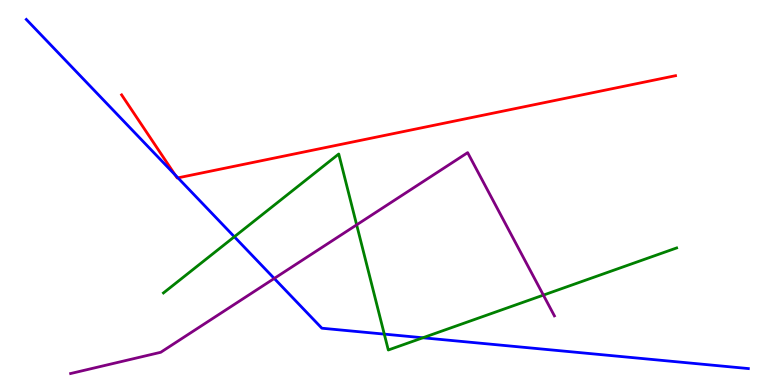[{'lines': ['blue', 'red'], 'intersections': [{'x': 2.26, 'y': 5.46}, {'x': 2.3, 'y': 5.38}]}, {'lines': ['green', 'red'], 'intersections': []}, {'lines': ['purple', 'red'], 'intersections': []}, {'lines': ['blue', 'green'], 'intersections': [{'x': 3.02, 'y': 3.85}, {'x': 4.96, 'y': 1.32}, {'x': 5.46, 'y': 1.23}]}, {'lines': ['blue', 'purple'], 'intersections': [{'x': 3.54, 'y': 2.77}]}, {'lines': ['green', 'purple'], 'intersections': [{'x': 4.6, 'y': 4.16}, {'x': 7.01, 'y': 2.33}]}]